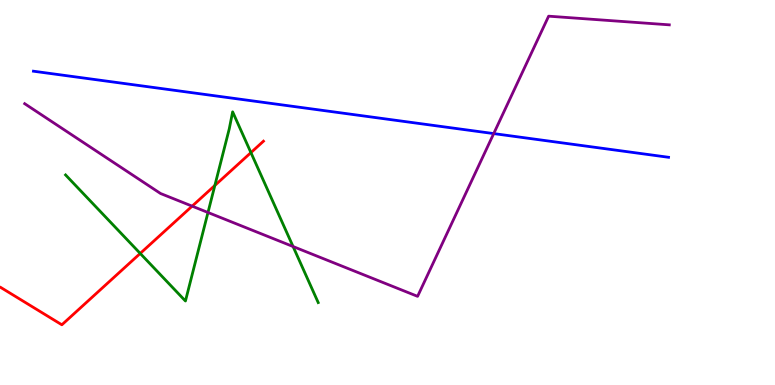[{'lines': ['blue', 'red'], 'intersections': []}, {'lines': ['green', 'red'], 'intersections': [{'x': 1.81, 'y': 3.42}, {'x': 2.77, 'y': 5.18}, {'x': 3.24, 'y': 6.04}]}, {'lines': ['purple', 'red'], 'intersections': [{'x': 2.48, 'y': 4.65}]}, {'lines': ['blue', 'green'], 'intersections': []}, {'lines': ['blue', 'purple'], 'intersections': [{'x': 6.37, 'y': 6.53}]}, {'lines': ['green', 'purple'], 'intersections': [{'x': 2.68, 'y': 4.48}, {'x': 3.78, 'y': 3.6}]}]